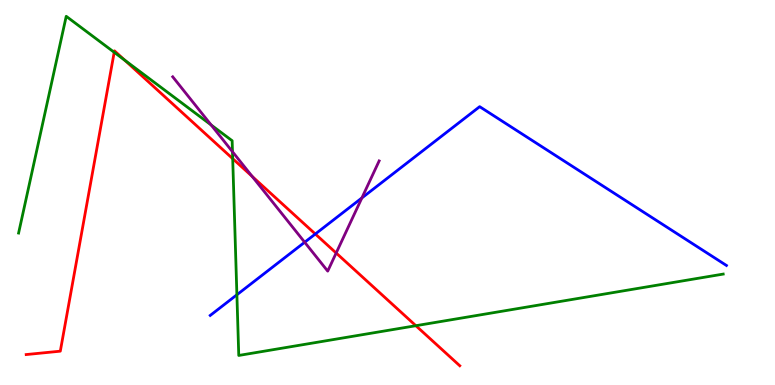[{'lines': ['blue', 'red'], 'intersections': [{'x': 4.07, 'y': 3.92}]}, {'lines': ['green', 'red'], 'intersections': [{'x': 1.47, 'y': 8.64}, {'x': 1.61, 'y': 8.44}, {'x': 3.0, 'y': 5.88}, {'x': 5.37, 'y': 1.54}]}, {'lines': ['purple', 'red'], 'intersections': [{'x': 3.25, 'y': 5.42}, {'x': 4.34, 'y': 3.43}]}, {'lines': ['blue', 'green'], 'intersections': [{'x': 3.06, 'y': 2.34}]}, {'lines': ['blue', 'purple'], 'intersections': [{'x': 3.93, 'y': 3.71}, {'x': 4.67, 'y': 4.86}]}, {'lines': ['green', 'purple'], 'intersections': [{'x': 2.72, 'y': 6.75}, {'x': 3.0, 'y': 6.06}]}]